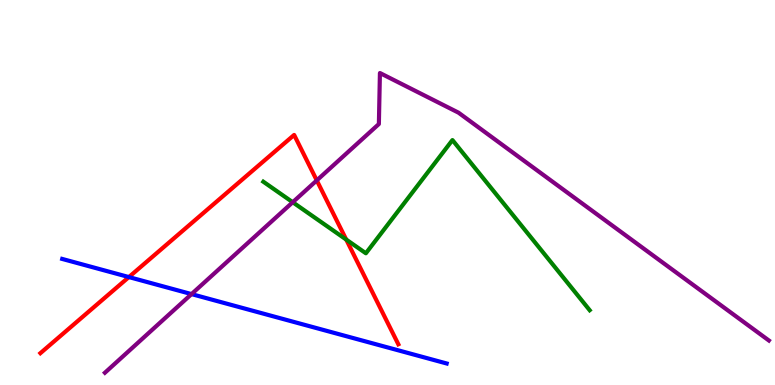[{'lines': ['blue', 'red'], 'intersections': [{'x': 1.66, 'y': 2.8}]}, {'lines': ['green', 'red'], 'intersections': [{'x': 4.47, 'y': 3.78}]}, {'lines': ['purple', 'red'], 'intersections': [{'x': 4.09, 'y': 5.31}]}, {'lines': ['blue', 'green'], 'intersections': []}, {'lines': ['blue', 'purple'], 'intersections': [{'x': 2.47, 'y': 2.36}]}, {'lines': ['green', 'purple'], 'intersections': [{'x': 3.78, 'y': 4.75}]}]